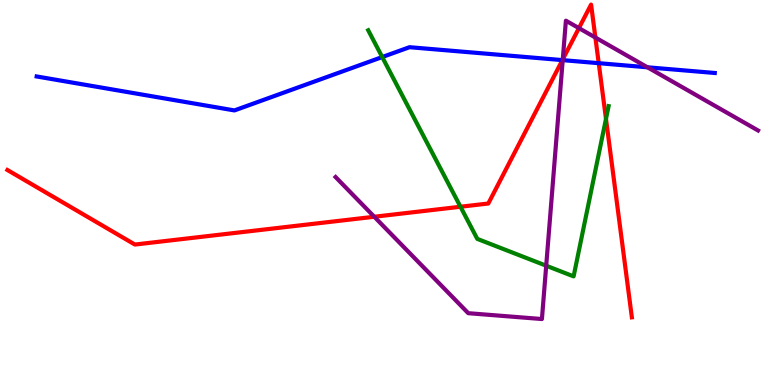[{'lines': ['blue', 'red'], 'intersections': [{'x': 7.26, 'y': 8.44}, {'x': 7.73, 'y': 8.36}]}, {'lines': ['green', 'red'], 'intersections': [{'x': 5.94, 'y': 4.63}, {'x': 7.82, 'y': 6.91}]}, {'lines': ['purple', 'red'], 'intersections': [{'x': 4.83, 'y': 4.37}, {'x': 7.26, 'y': 8.46}, {'x': 7.47, 'y': 9.27}, {'x': 7.68, 'y': 9.03}]}, {'lines': ['blue', 'green'], 'intersections': [{'x': 4.93, 'y': 8.52}]}, {'lines': ['blue', 'purple'], 'intersections': [{'x': 7.26, 'y': 8.44}, {'x': 8.35, 'y': 8.25}]}, {'lines': ['green', 'purple'], 'intersections': [{'x': 7.05, 'y': 3.1}]}]